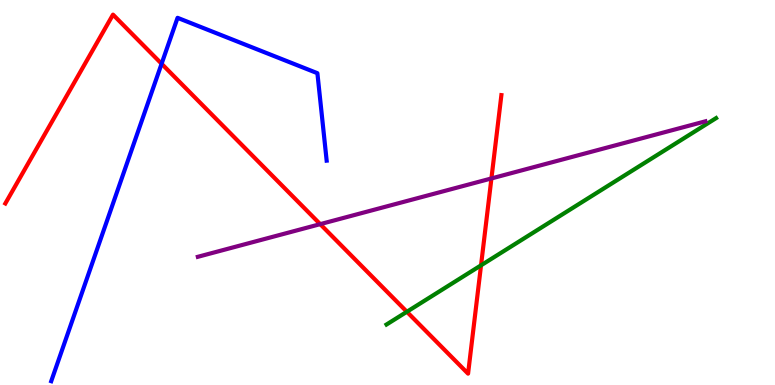[{'lines': ['blue', 'red'], 'intersections': [{'x': 2.09, 'y': 8.34}]}, {'lines': ['green', 'red'], 'intersections': [{'x': 5.25, 'y': 1.9}, {'x': 6.21, 'y': 3.11}]}, {'lines': ['purple', 'red'], 'intersections': [{'x': 4.13, 'y': 4.18}, {'x': 6.34, 'y': 5.37}]}, {'lines': ['blue', 'green'], 'intersections': []}, {'lines': ['blue', 'purple'], 'intersections': []}, {'lines': ['green', 'purple'], 'intersections': []}]